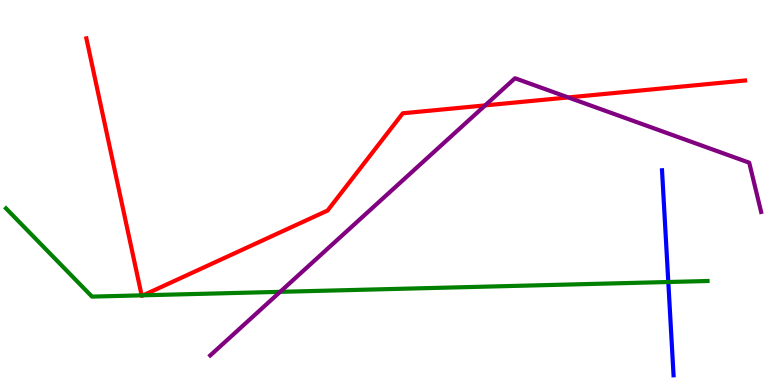[{'lines': ['blue', 'red'], 'intersections': []}, {'lines': ['green', 'red'], 'intersections': [{'x': 1.83, 'y': 2.33}, {'x': 1.85, 'y': 2.33}]}, {'lines': ['purple', 'red'], 'intersections': [{'x': 6.26, 'y': 7.26}, {'x': 7.33, 'y': 7.47}]}, {'lines': ['blue', 'green'], 'intersections': [{'x': 8.62, 'y': 2.68}]}, {'lines': ['blue', 'purple'], 'intersections': []}, {'lines': ['green', 'purple'], 'intersections': [{'x': 3.61, 'y': 2.42}]}]